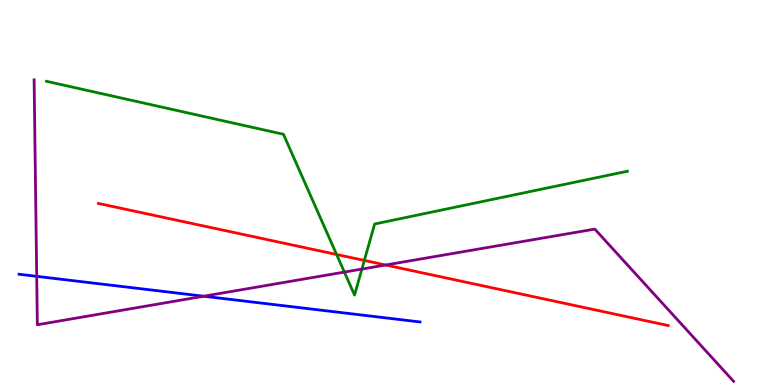[{'lines': ['blue', 'red'], 'intersections': []}, {'lines': ['green', 'red'], 'intersections': [{'x': 4.34, 'y': 3.39}, {'x': 4.7, 'y': 3.24}]}, {'lines': ['purple', 'red'], 'intersections': [{'x': 4.98, 'y': 3.12}]}, {'lines': ['blue', 'green'], 'intersections': []}, {'lines': ['blue', 'purple'], 'intersections': [{'x': 0.474, 'y': 2.82}, {'x': 2.63, 'y': 2.31}]}, {'lines': ['green', 'purple'], 'intersections': [{'x': 4.44, 'y': 2.93}, {'x': 4.67, 'y': 3.01}]}]